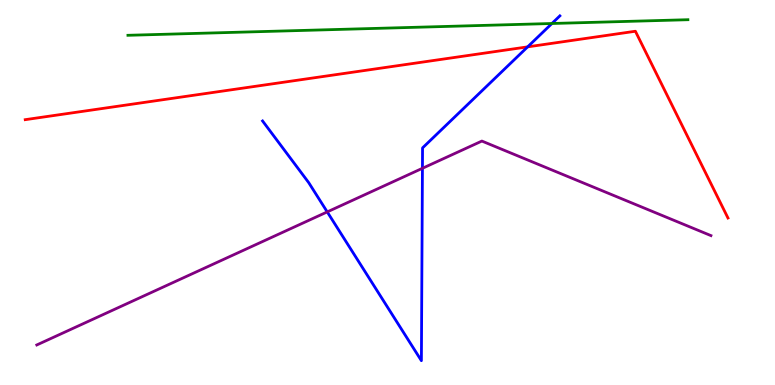[{'lines': ['blue', 'red'], 'intersections': [{'x': 6.81, 'y': 8.78}]}, {'lines': ['green', 'red'], 'intersections': []}, {'lines': ['purple', 'red'], 'intersections': []}, {'lines': ['blue', 'green'], 'intersections': [{'x': 7.12, 'y': 9.39}]}, {'lines': ['blue', 'purple'], 'intersections': [{'x': 4.22, 'y': 4.5}, {'x': 5.45, 'y': 5.63}]}, {'lines': ['green', 'purple'], 'intersections': []}]